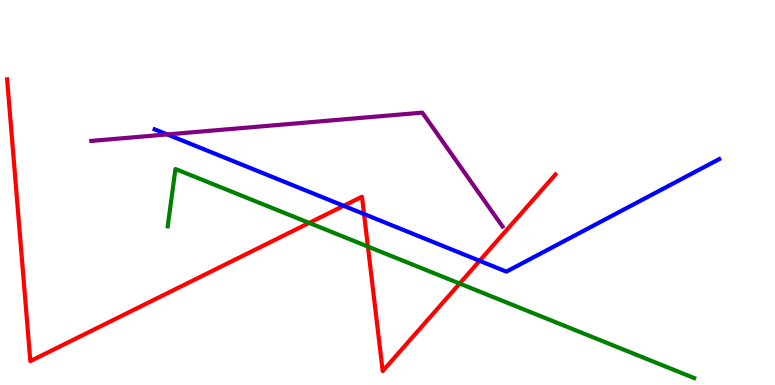[{'lines': ['blue', 'red'], 'intersections': [{'x': 4.43, 'y': 4.65}, {'x': 4.7, 'y': 4.44}, {'x': 6.19, 'y': 3.23}]}, {'lines': ['green', 'red'], 'intersections': [{'x': 3.99, 'y': 4.21}, {'x': 4.75, 'y': 3.6}, {'x': 5.93, 'y': 2.64}]}, {'lines': ['purple', 'red'], 'intersections': []}, {'lines': ['blue', 'green'], 'intersections': []}, {'lines': ['blue', 'purple'], 'intersections': [{'x': 2.16, 'y': 6.51}]}, {'lines': ['green', 'purple'], 'intersections': []}]